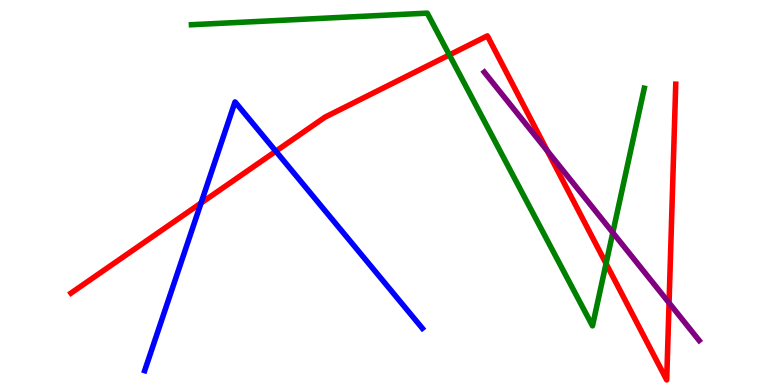[{'lines': ['blue', 'red'], 'intersections': [{'x': 2.59, 'y': 4.73}, {'x': 3.56, 'y': 6.07}]}, {'lines': ['green', 'red'], 'intersections': [{'x': 5.8, 'y': 8.57}, {'x': 7.82, 'y': 3.15}]}, {'lines': ['purple', 'red'], 'intersections': [{'x': 7.06, 'y': 6.08}, {'x': 8.63, 'y': 2.13}]}, {'lines': ['blue', 'green'], 'intersections': []}, {'lines': ['blue', 'purple'], 'intersections': []}, {'lines': ['green', 'purple'], 'intersections': [{'x': 7.91, 'y': 3.96}]}]